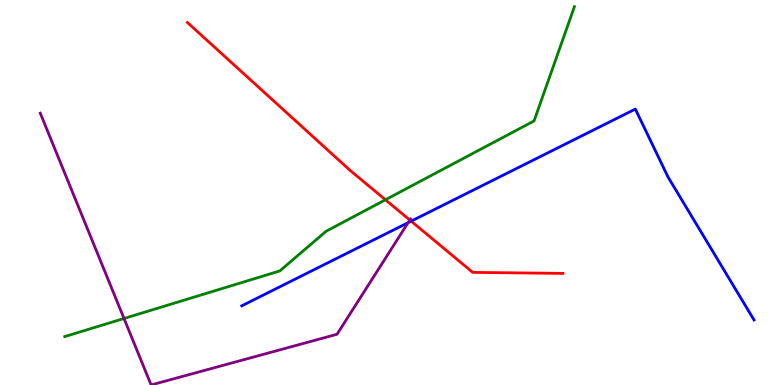[{'lines': ['blue', 'red'], 'intersections': [{'x': 5.31, 'y': 4.26}]}, {'lines': ['green', 'red'], 'intersections': [{'x': 4.97, 'y': 4.81}]}, {'lines': ['purple', 'red'], 'intersections': [{'x': 5.29, 'y': 4.28}]}, {'lines': ['blue', 'green'], 'intersections': []}, {'lines': ['blue', 'purple'], 'intersections': [{'x': 5.27, 'y': 4.22}]}, {'lines': ['green', 'purple'], 'intersections': [{'x': 1.6, 'y': 1.73}]}]